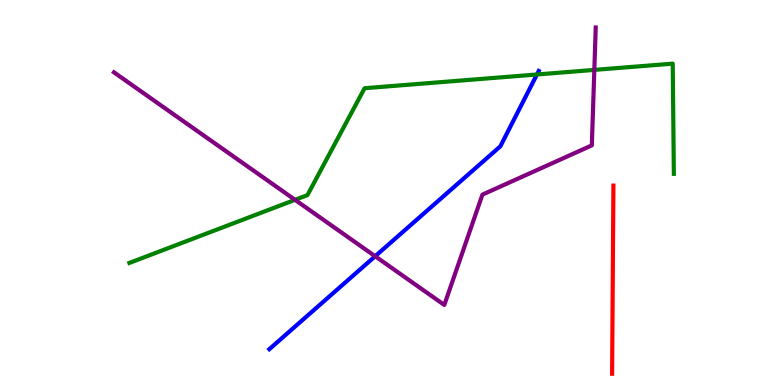[{'lines': ['blue', 'red'], 'intersections': []}, {'lines': ['green', 'red'], 'intersections': []}, {'lines': ['purple', 'red'], 'intersections': []}, {'lines': ['blue', 'green'], 'intersections': [{'x': 6.93, 'y': 8.07}]}, {'lines': ['blue', 'purple'], 'intersections': [{'x': 4.84, 'y': 3.34}]}, {'lines': ['green', 'purple'], 'intersections': [{'x': 3.81, 'y': 4.81}, {'x': 7.67, 'y': 8.18}]}]